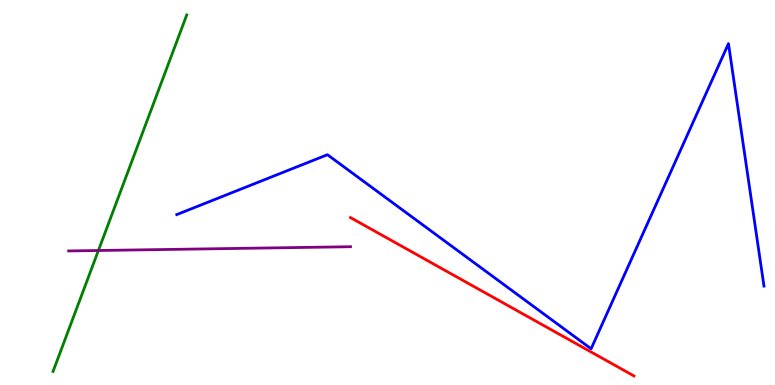[{'lines': ['blue', 'red'], 'intersections': []}, {'lines': ['green', 'red'], 'intersections': []}, {'lines': ['purple', 'red'], 'intersections': []}, {'lines': ['blue', 'green'], 'intersections': []}, {'lines': ['blue', 'purple'], 'intersections': []}, {'lines': ['green', 'purple'], 'intersections': [{'x': 1.27, 'y': 3.49}]}]